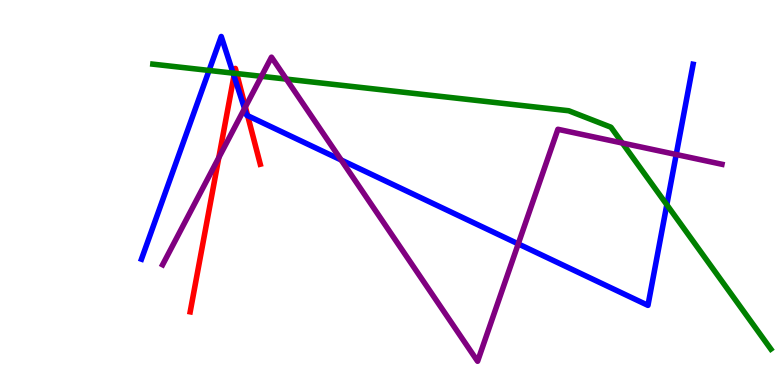[{'lines': ['blue', 'red'], 'intersections': [{'x': 3.02, 'y': 8.03}, {'x': 3.2, 'y': 7.0}]}, {'lines': ['green', 'red'], 'intersections': [{'x': 3.03, 'y': 8.1}, {'x': 3.05, 'y': 8.09}]}, {'lines': ['purple', 'red'], 'intersections': [{'x': 2.82, 'y': 5.91}, {'x': 3.17, 'y': 7.22}]}, {'lines': ['blue', 'green'], 'intersections': [{'x': 2.7, 'y': 8.17}, {'x': 3.01, 'y': 8.1}, {'x': 8.6, 'y': 4.68}]}, {'lines': ['blue', 'purple'], 'intersections': [{'x': 3.16, 'y': 7.18}, {'x': 4.4, 'y': 5.84}, {'x': 6.69, 'y': 3.67}, {'x': 8.73, 'y': 5.99}]}, {'lines': ['green', 'purple'], 'intersections': [{'x': 3.37, 'y': 8.02}, {'x': 3.69, 'y': 7.95}, {'x': 8.03, 'y': 6.28}]}]